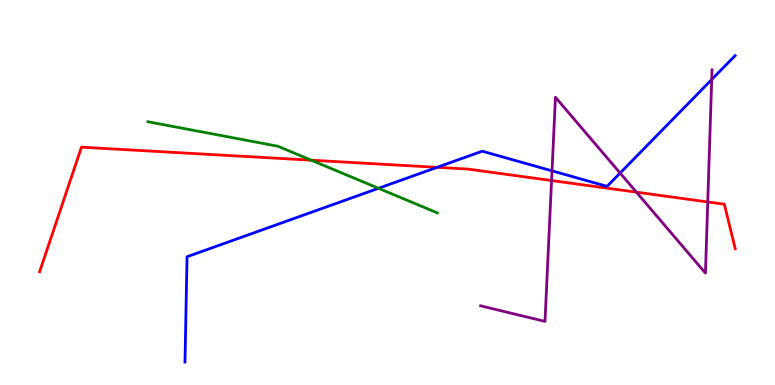[{'lines': ['blue', 'red'], 'intersections': [{'x': 5.64, 'y': 5.65}]}, {'lines': ['green', 'red'], 'intersections': [{'x': 4.02, 'y': 5.84}]}, {'lines': ['purple', 'red'], 'intersections': [{'x': 7.12, 'y': 5.31}, {'x': 8.21, 'y': 5.01}, {'x': 9.13, 'y': 4.75}]}, {'lines': ['blue', 'green'], 'intersections': [{'x': 4.88, 'y': 5.11}]}, {'lines': ['blue', 'purple'], 'intersections': [{'x': 7.12, 'y': 5.56}, {'x': 8.0, 'y': 5.5}, {'x': 9.18, 'y': 7.93}]}, {'lines': ['green', 'purple'], 'intersections': []}]